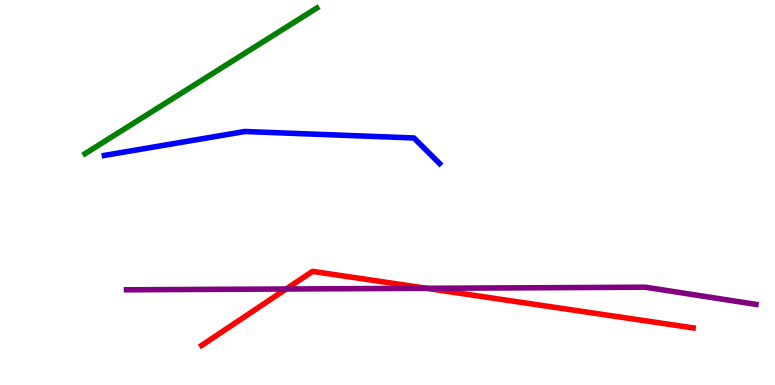[{'lines': ['blue', 'red'], 'intersections': []}, {'lines': ['green', 'red'], 'intersections': []}, {'lines': ['purple', 'red'], 'intersections': [{'x': 3.69, 'y': 2.49}, {'x': 5.5, 'y': 2.51}]}, {'lines': ['blue', 'green'], 'intersections': []}, {'lines': ['blue', 'purple'], 'intersections': []}, {'lines': ['green', 'purple'], 'intersections': []}]